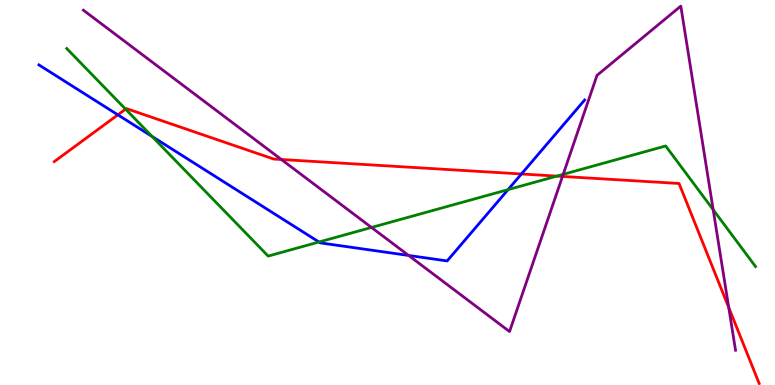[{'lines': ['blue', 'red'], 'intersections': [{'x': 1.52, 'y': 7.02}, {'x': 6.73, 'y': 5.48}]}, {'lines': ['green', 'red'], 'intersections': [{'x': 1.62, 'y': 7.16}, {'x': 7.19, 'y': 5.43}]}, {'lines': ['purple', 'red'], 'intersections': [{'x': 3.63, 'y': 5.86}, {'x': 7.26, 'y': 5.42}, {'x': 9.4, 'y': 2.01}]}, {'lines': ['blue', 'green'], 'intersections': [{'x': 1.96, 'y': 6.46}, {'x': 4.12, 'y': 3.71}, {'x': 6.56, 'y': 5.07}]}, {'lines': ['blue', 'purple'], 'intersections': [{'x': 5.27, 'y': 3.36}]}, {'lines': ['green', 'purple'], 'intersections': [{'x': 4.79, 'y': 4.09}, {'x': 7.27, 'y': 5.47}, {'x': 9.2, 'y': 4.55}]}]